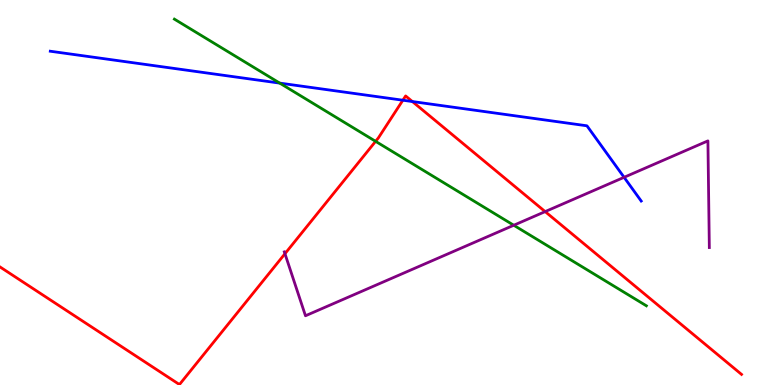[{'lines': ['blue', 'red'], 'intersections': [{'x': 5.2, 'y': 7.4}, {'x': 5.32, 'y': 7.36}]}, {'lines': ['green', 'red'], 'intersections': [{'x': 4.85, 'y': 6.33}]}, {'lines': ['purple', 'red'], 'intersections': [{'x': 3.68, 'y': 3.41}, {'x': 7.03, 'y': 4.5}]}, {'lines': ['blue', 'green'], 'intersections': [{'x': 3.61, 'y': 7.84}]}, {'lines': ['blue', 'purple'], 'intersections': [{'x': 8.05, 'y': 5.39}]}, {'lines': ['green', 'purple'], 'intersections': [{'x': 6.63, 'y': 4.15}]}]